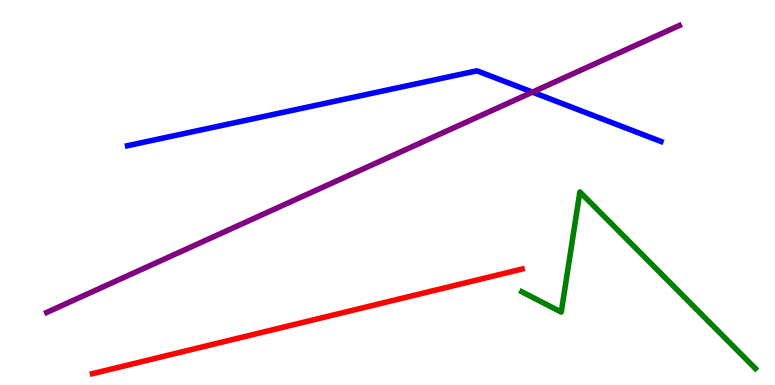[{'lines': ['blue', 'red'], 'intersections': []}, {'lines': ['green', 'red'], 'intersections': []}, {'lines': ['purple', 'red'], 'intersections': []}, {'lines': ['blue', 'green'], 'intersections': []}, {'lines': ['blue', 'purple'], 'intersections': [{'x': 6.87, 'y': 7.61}]}, {'lines': ['green', 'purple'], 'intersections': []}]